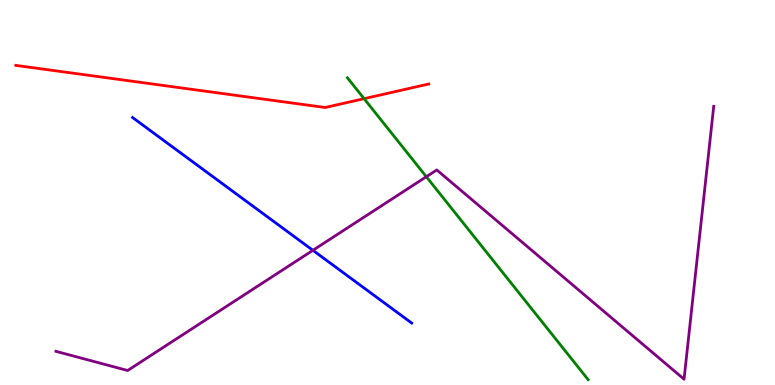[{'lines': ['blue', 'red'], 'intersections': []}, {'lines': ['green', 'red'], 'intersections': [{'x': 4.7, 'y': 7.44}]}, {'lines': ['purple', 'red'], 'intersections': []}, {'lines': ['blue', 'green'], 'intersections': []}, {'lines': ['blue', 'purple'], 'intersections': [{'x': 4.04, 'y': 3.5}]}, {'lines': ['green', 'purple'], 'intersections': [{'x': 5.5, 'y': 5.41}]}]